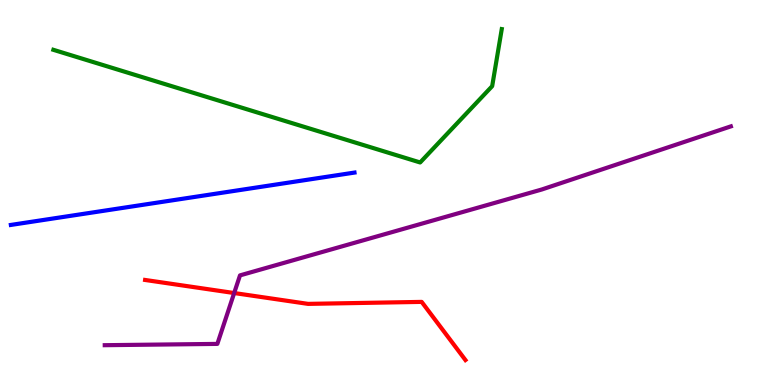[{'lines': ['blue', 'red'], 'intersections': []}, {'lines': ['green', 'red'], 'intersections': []}, {'lines': ['purple', 'red'], 'intersections': [{'x': 3.02, 'y': 2.39}]}, {'lines': ['blue', 'green'], 'intersections': []}, {'lines': ['blue', 'purple'], 'intersections': []}, {'lines': ['green', 'purple'], 'intersections': []}]